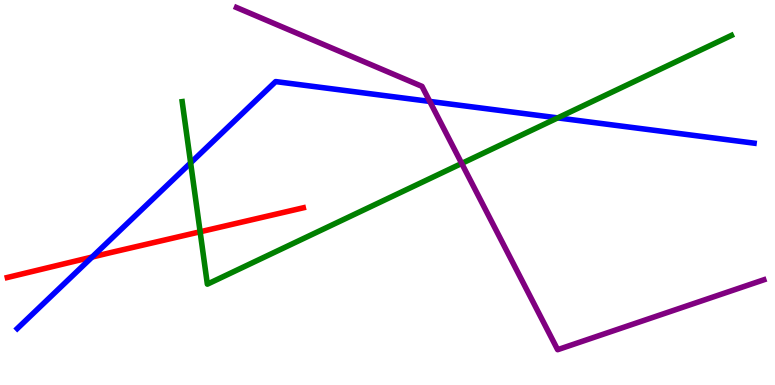[{'lines': ['blue', 'red'], 'intersections': [{'x': 1.19, 'y': 3.32}]}, {'lines': ['green', 'red'], 'intersections': [{'x': 2.58, 'y': 3.98}]}, {'lines': ['purple', 'red'], 'intersections': []}, {'lines': ['blue', 'green'], 'intersections': [{'x': 2.46, 'y': 5.77}, {'x': 7.2, 'y': 6.94}]}, {'lines': ['blue', 'purple'], 'intersections': [{'x': 5.55, 'y': 7.37}]}, {'lines': ['green', 'purple'], 'intersections': [{'x': 5.96, 'y': 5.75}]}]